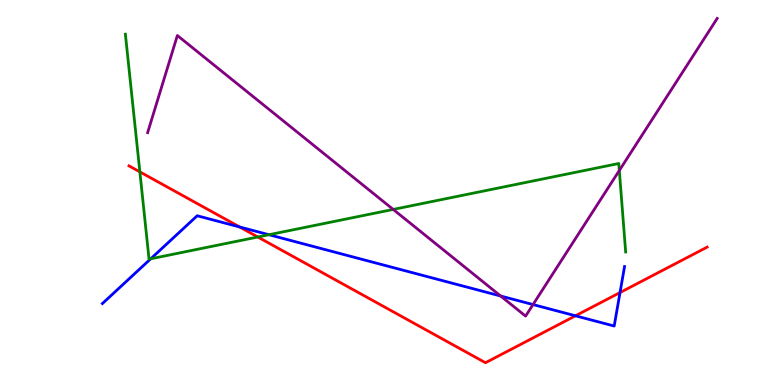[{'lines': ['blue', 'red'], 'intersections': [{'x': 3.09, 'y': 4.1}, {'x': 7.43, 'y': 1.8}, {'x': 8.0, 'y': 2.4}]}, {'lines': ['green', 'red'], 'intersections': [{'x': 1.8, 'y': 5.54}, {'x': 3.33, 'y': 3.84}]}, {'lines': ['purple', 'red'], 'intersections': []}, {'lines': ['blue', 'green'], 'intersections': [{'x': 1.94, 'y': 3.28}, {'x': 3.47, 'y': 3.9}]}, {'lines': ['blue', 'purple'], 'intersections': [{'x': 6.46, 'y': 2.31}, {'x': 6.88, 'y': 2.09}]}, {'lines': ['green', 'purple'], 'intersections': [{'x': 5.07, 'y': 4.56}, {'x': 7.99, 'y': 5.57}]}]